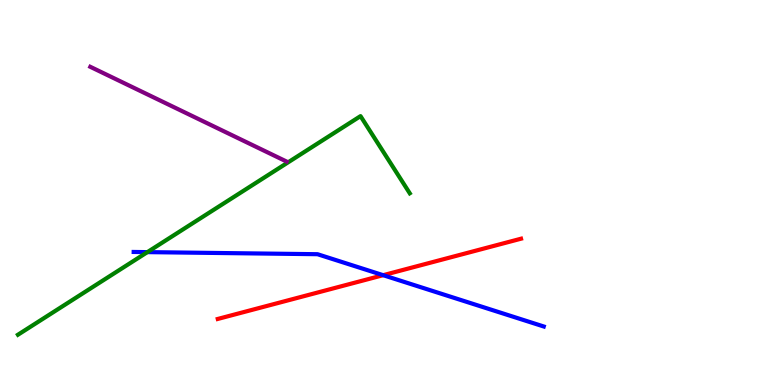[{'lines': ['blue', 'red'], 'intersections': [{'x': 4.94, 'y': 2.85}]}, {'lines': ['green', 'red'], 'intersections': []}, {'lines': ['purple', 'red'], 'intersections': []}, {'lines': ['blue', 'green'], 'intersections': [{'x': 1.9, 'y': 3.45}]}, {'lines': ['blue', 'purple'], 'intersections': []}, {'lines': ['green', 'purple'], 'intersections': []}]